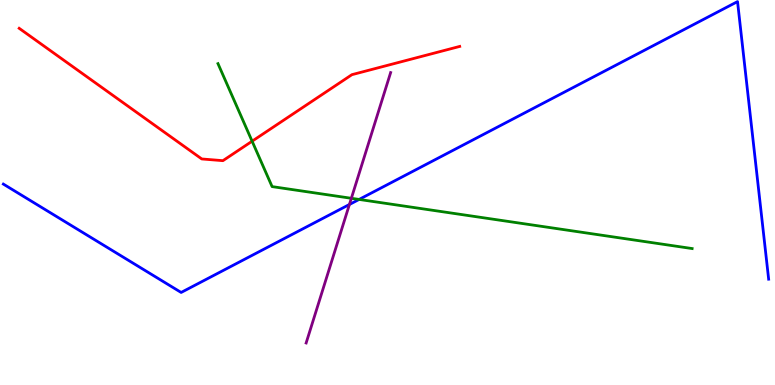[{'lines': ['blue', 'red'], 'intersections': []}, {'lines': ['green', 'red'], 'intersections': [{'x': 3.25, 'y': 6.33}]}, {'lines': ['purple', 'red'], 'intersections': []}, {'lines': ['blue', 'green'], 'intersections': [{'x': 4.63, 'y': 4.82}]}, {'lines': ['blue', 'purple'], 'intersections': [{'x': 4.51, 'y': 4.69}]}, {'lines': ['green', 'purple'], 'intersections': [{'x': 4.53, 'y': 4.85}]}]